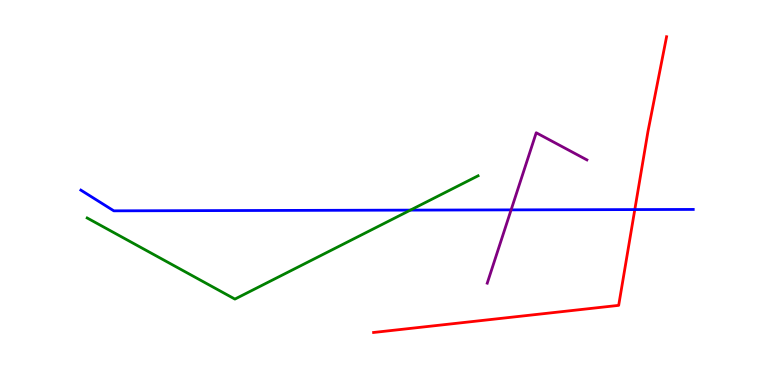[{'lines': ['blue', 'red'], 'intersections': [{'x': 8.19, 'y': 4.56}]}, {'lines': ['green', 'red'], 'intersections': []}, {'lines': ['purple', 'red'], 'intersections': []}, {'lines': ['blue', 'green'], 'intersections': [{'x': 5.3, 'y': 4.54}]}, {'lines': ['blue', 'purple'], 'intersections': [{'x': 6.59, 'y': 4.55}]}, {'lines': ['green', 'purple'], 'intersections': []}]